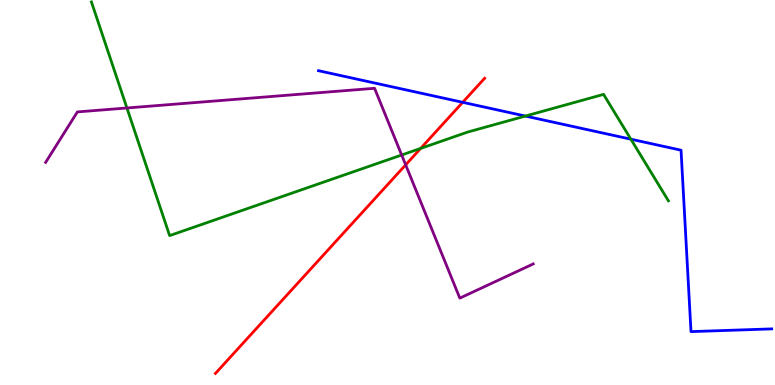[{'lines': ['blue', 'red'], 'intersections': [{'x': 5.97, 'y': 7.34}]}, {'lines': ['green', 'red'], 'intersections': [{'x': 5.43, 'y': 6.15}]}, {'lines': ['purple', 'red'], 'intersections': [{'x': 5.23, 'y': 5.72}]}, {'lines': ['blue', 'green'], 'intersections': [{'x': 6.78, 'y': 6.99}, {'x': 8.14, 'y': 6.38}]}, {'lines': ['blue', 'purple'], 'intersections': []}, {'lines': ['green', 'purple'], 'intersections': [{'x': 1.64, 'y': 7.2}, {'x': 5.18, 'y': 5.97}]}]